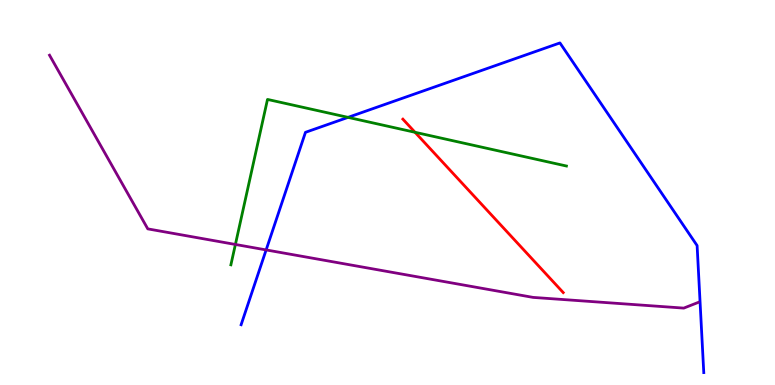[{'lines': ['blue', 'red'], 'intersections': []}, {'lines': ['green', 'red'], 'intersections': [{'x': 5.36, 'y': 6.56}]}, {'lines': ['purple', 'red'], 'intersections': []}, {'lines': ['blue', 'green'], 'intersections': [{'x': 4.49, 'y': 6.95}]}, {'lines': ['blue', 'purple'], 'intersections': [{'x': 3.43, 'y': 3.51}]}, {'lines': ['green', 'purple'], 'intersections': [{'x': 3.04, 'y': 3.65}]}]